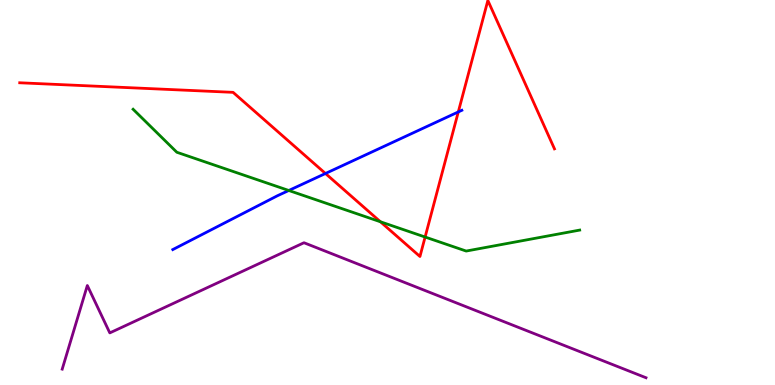[{'lines': ['blue', 'red'], 'intersections': [{'x': 4.2, 'y': 5.49}, {'x': 5.91, 'y': 7.09}]}, {'lines': ['green', 'red'], 'intersections': [{'x': 4.91, 'y': 4.24}, {'x': 5.49, 'y': 3.84}]}, {'lines': ['purple', 'red'], 'intersections': []}, {'lines': ['blue', 'green'], 'intersections': [{'x': 3.73, 'y': 5.05}]}, {'lines': ['blue', 'purple'], 'intersections': []}, {'lines': ['green', 'purple'], 'intersections': []}]